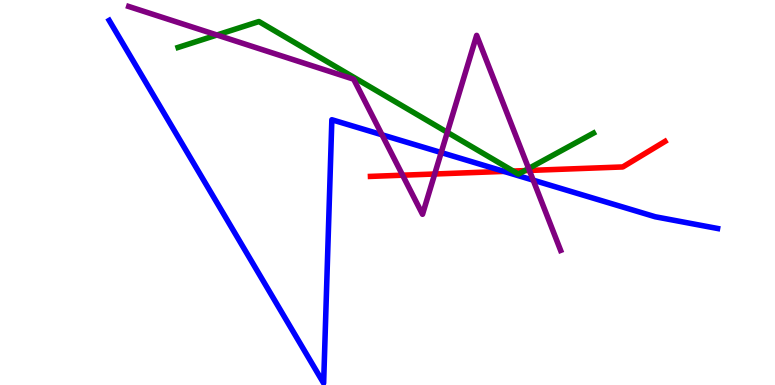[{'lines': ['blue', 'red'], 'intersections': [{'x': 6.5, 'y': 5.55}]}, {'lines': ['green', 'red'], 'intersections': [{'x': 6.62, 'y': 5.56}, {'x': 6.77, 'y': 5.57}]}, {'lines': ['purple', 'red'], 'intersections': [{'x': 5.19, 'y': 5.45}, {'x': 5.61, 'y': 5.48}, {'x': 6.83, 'y': 5.57}]}, {'lines': ['blue', 'green'], 'intersections': []}, {'lines': ['blue', 'purple'], 'intersections': [{'x': 4.93, 'y': 6.5}, {'x': 5.69, 'y': 6.04}, {'x': 6.88, 'y': 5.32}]}, {'lines': ['green', 'purple'], 'intersections': [{'x': 2.8, 'y': 9.09}, {'x': 5.77, 'y': 6.56}, {'x': 6.82, 'y': 5.62}]}]